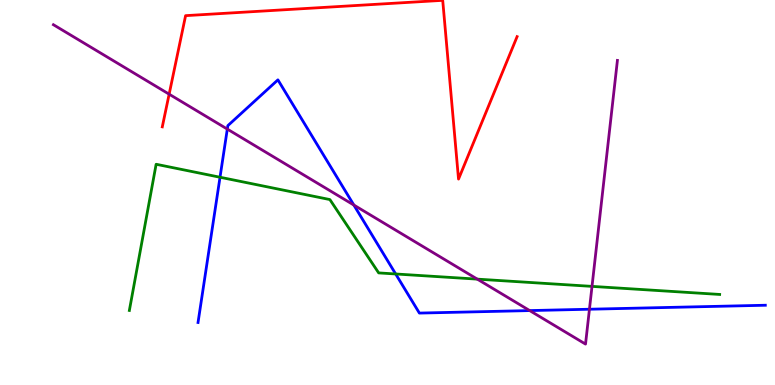[{'lines': ['blue', 'red'], 'intersections': []}, {'lines': ['green', 'red'], 'intersections': []}, {'lines': ['purple', 'red'], 'intersections': [{'x': 2.18, 'y': 7.55}]}, {'lines': ['blue', 'green'], 'intersections': [{'x': 2.84, 'y': 5.4}, {'x': 5.11, 'y': 2.88}]}, {'lines': ['blue', 'purple'], 'intersections': [{'x': 2.93, 'y': 6.65}, {'x': 4.57, 'y': 4.67}, {'x': 6.83, 'y': 1.93}, {'x': 7.61, 'y': 1.97}]}, {'lines': ['green', 'purple'], 'intersections': [{'x': 6.16, 'y': 2.75}, {'x': 7.64, 'y': 2.56}]}]